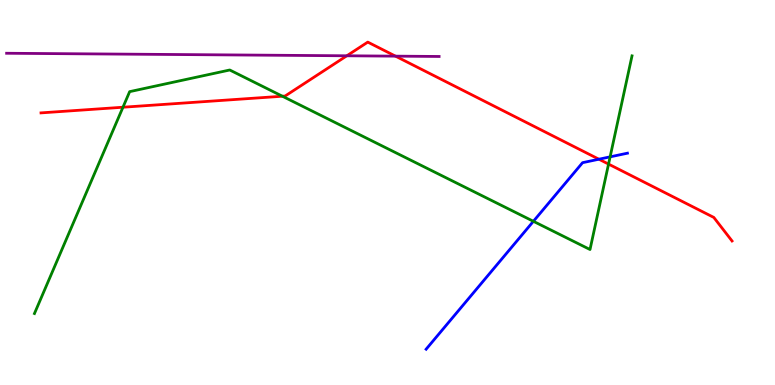[{'lines': ['blue', 'red'], 'intersections': [{'x': 7.73, 'y': 5.86}]}, {'lines': ['green', 'red'], 'intersections': [{'x': 1.59, 'y': 7.21}, {'x': 3.64, 'y': 7.5}, {'x': 7.85, 'y': 5.74}]}, {'lines': ['purple', 'red'], 'intersections': [{'x': 4.48, 'y': 8.55}, {'x': 5.1, 'y': 8.54}]}, {'lines': ['blue', 'green'], 'intersections': [{'x': 6.88, 'y': 4.25}, {'x': 7.87, 'y': 5.93}]}, {'lines': ['blue', 'purple'], 'intersections': []}, {'lines': ['green', 'purple'], 'intersections': []}]